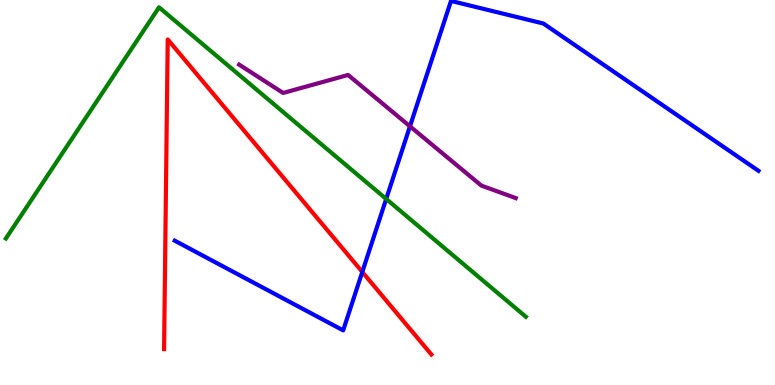[{'lines': ['blue', 'red'], 'intersections': [{'x': 4.67, 'y': 2.94}]}, {'lines': ['green', 'red'], 'intersections': []}, {'lines': ['purple', 'red'], 'intersections': []}, {'lines': ['blue', 'green'], 'intersections': [{'x': 4.98, 'y': 4.83}]}, {'lines': ['blue', 'purple'], 'intersections': [{'x': 5.29, 'y': 6.72}]}, {'lines': ['green', 'purple'], 'intersections': []}]